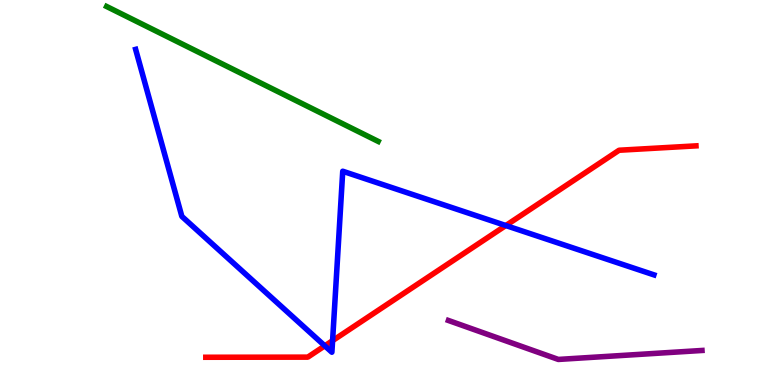[{'lines': ['blue', 'red'], 'intersections': [{'x': 4.19, 'y': 1.02}, {'x': 4.29, 'y': 1.15}, {'x': 6.53, 'y': 4.14}]}, {'lines': ['green', 'red'], 'intersections': []}, {'lines': ['purple', 'red'], 'intersections': []}, {'lines': ['blue', 'green'], 'intersections': []}, {'lines': ['blue', 'purple'], 'intersections': []}, {'lines': ['green', 'purple'], 'intersections': []}]